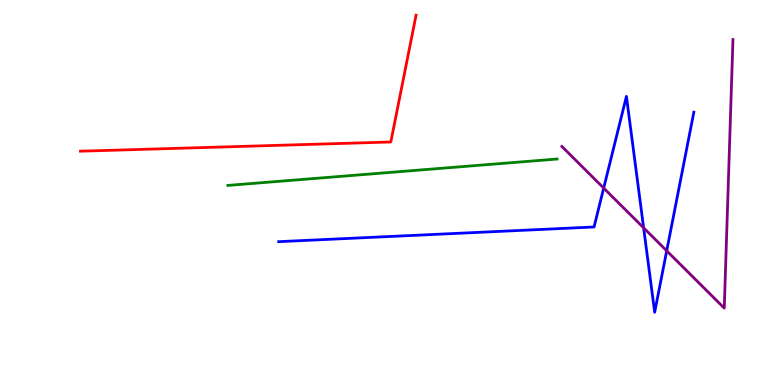[{'lines': ['blue', 'red'], 'intersections': []}, {'lines': ['green', 'red'], 'intersections': []}, {'lines': ['purple', 'red'], 'intersections': []}, {'lines': ['blue', 'green'], 'intersections': []}, {'lines': ['blue', 'purple'], 'intersections': [{'x': 7.79, 'y': 5.11}, {'x': 8.3, 'y': 4.08}, {'x': 8.6, 'y': 3.49}]}, {'lines': ['green', 'purple'], 'intersections': []}]